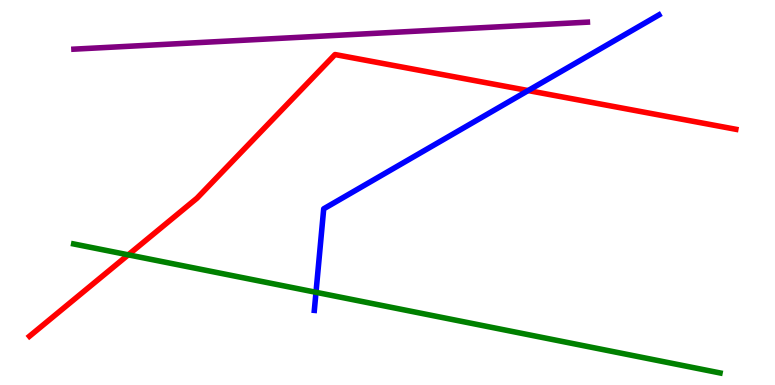[{'lines': ['blue', 'red'], 'intersections': [{'x': 6.81, 'y': 7.65}]}, {'lines': ['green', 'red'], 'intersections': [{'x': 1.65, 'y': 3.38}]}, {'lines': ['purple', 'red'], 'intersections': []}, {'lines': ['blue', 'green'], 'intersections': [{'x': 4.08, 'y': 2.41}]}, {'lines': ['blue', 'purple'], 'intersections': []}, {'lines': ['green', 'purple'], 'intersections': []}]